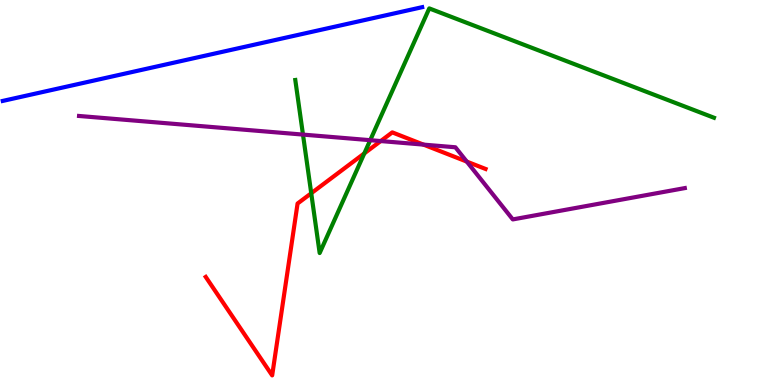[{'lines': ['blue', 'red'], 'intersections': []}, {'lines': ['green', 'red'], 'intersections': [{'x': 4.02, 'y': 4.98}, {'x': 4.7, 'y': 6.02}]}, {'lines': ['purple', 'red'], 'intersections': [{'x': 4.91, 'y': 6.34}, {'x': 5.46, 'y': 6.24}, {'x': 6.02, 'y': 5.8}]}, {'lines': ['blue', 'green'], 'intersections': []}, {'lines': ['blue', 'purple'], 'intersections': []}, {'lines': ['green', 'purple'], 'intersections': [{'x': 3.91, 'y': 6.5}, {'x': 4.78, 'y': 6.36}]}]